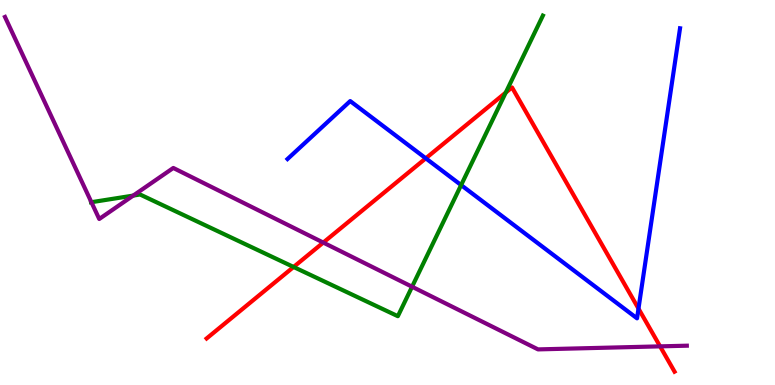[{'lines': ['blue', 'red'], 'intersections': [{'x': 5.49, 'y': 5.89}, {'x': 8.24, 'y': 1.98}]}, {'lines': ['green', 'red'], 'intersections': [{'x': 3.79, 'y': 3.07}, {'x': 6.53, 'y': 7.6}]}, {'lines': ['purple', 'red'], 'intersections': [{'x': 4.17, 'y': 3.7}, {'x': 8.52, 'y': 1.0}]}, {'lines': ['blue', 'green'], 'intersections': [{'x': 5.95, 'y': 5.19}]}, {'lines': ['blue', 'purple'], 'intersections': []}, {'lines': ['green', 'purple'], 'intersections': [{'x': 1.18, 'y': 4.75}, {'x': 1.72, 'y': 4.92}, {'x': 5.32, 'y': 2.55}]}]